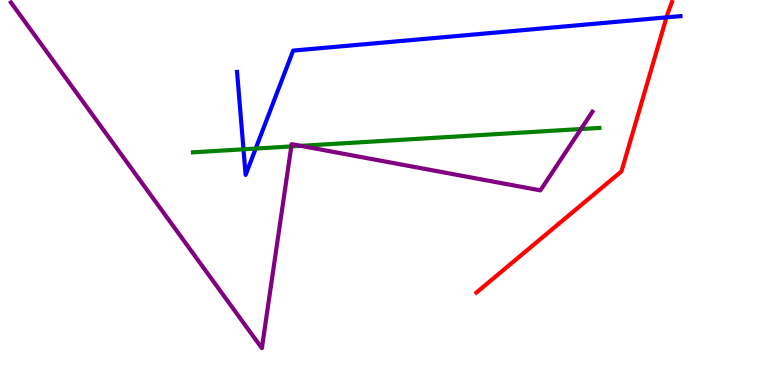[{'lines': ['blue', 'red'], 'intersections': [{'x': 8.6, 'y': 9.55}]}, {'lines': ['green', 'red'], 'intersections': []}, {'lines': ['purple', 'red'], 'intersections': []}, {'lines': ['blue', 'green'], 'intersections': [{'x': 3.14, 'y': 6.12}, {'x': 3.3, 'y': 6.14}]}, {'lines': ['blue', 'purple'], 'intersections': []}, {'lines': ['green', 'purple'], 'intersections': [{'x': 3.76, 'y': 6.2}, {'x': 3.88, 'y': 6.21}, {'x': 7.5, 'y': 6.65}]}]